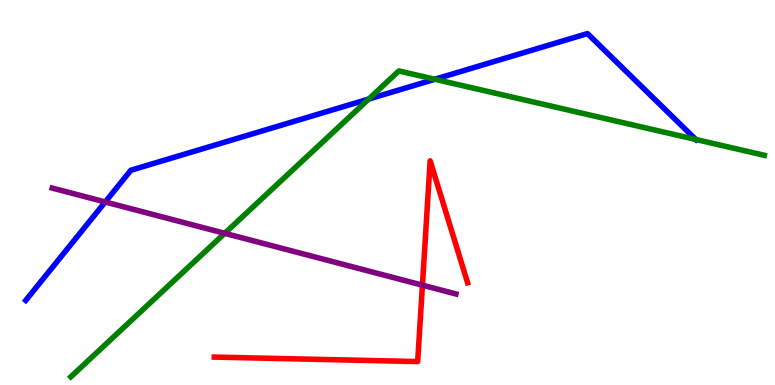[{'lines': ['blue', 'red'], 'intersections': []}, {'lines': ['green', 'red'], 'intersections': []}, {'lines': ['purple', 'red'], 'intersections': [{'x': 5.45, 'y': 2.59}]}, {'lines': ['blue', 'green'], 'intersections': [{'x': 4.76, 'y': 7.43}, {'x': 5.61, 'y': 7.94}, {'x': 8.98, 'y': 6.38}]}, {'lines': ['blue', 'purple'], 'intersections': [{'x': 1.36, 'y': 4.75}]}, {'lines': ['green', 'purple'], 'intersections': [{'x': 2.9, 'y': 3.94}]}]